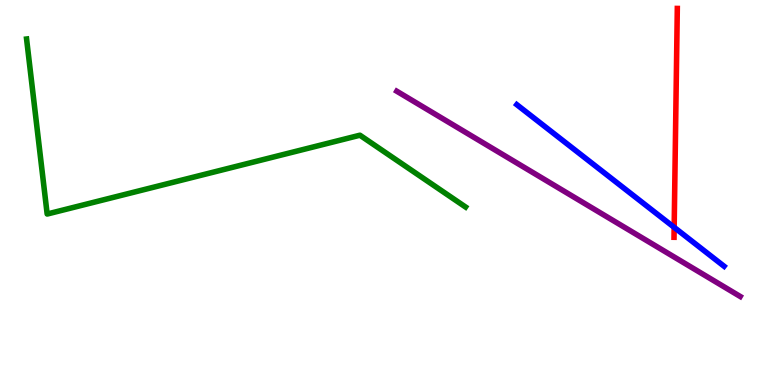[{'lines': ['blue', 'red'], 'intersections': [{'x': 8.7, 'y': 4.1}]}, {'lines': ['green', 'red'], 'intersections': []}, {'lines': ['purple', 'red'], 'intersections': []}, {'lines': ['blue', 'green'], 'intersections': []}, {'lines': ['blue', 'purple'], 'intersections': []}, {'lines': ['green', 'purple'], 'intersections': []}]